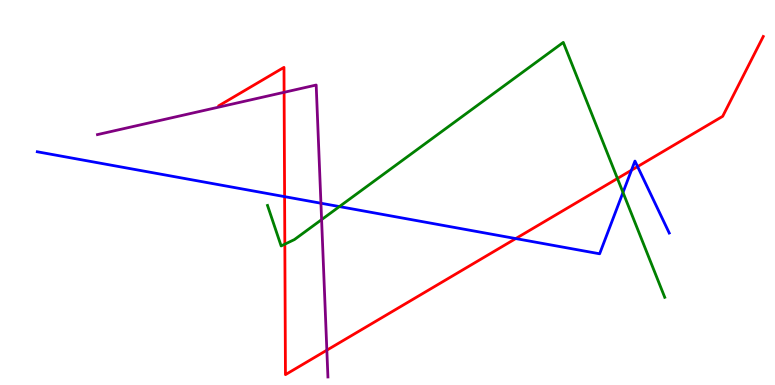[{'lines': ['blue', 'red'], 'intersections': [{'x': 3.67, 'y': 4.89}, {'x': 6.65, 'y': 3.8}, {'x': 8.15, 'y': 5.58}, {'x': 8.23, 'y': 5.67}]}, {'lines': ['green', 'red'], 'intersections': [{'x': 3.68, 'y': 3.66}, {'x': 7.97, 'y': 5.36}]}, {'lines': ['purple', 'red'], 'intersections': [{'x': 3.67, 'y': 7.6}, {'x': 4.22, 'y': 0.904}]}, {'lines': ['blue', 'green'], 'intersections': [{'x': 4.38, 'y': 4.63}, {'x': 8.04, 'y': 5.0}]}, {'lines': ['blue', 'purple'], 'intersections': [{'x': 4.14, 'y': 4.72}]}, {'lines': ['green', 'purple'], 'intersections': [{'x': 4.15, 'y': 4.3}]}]